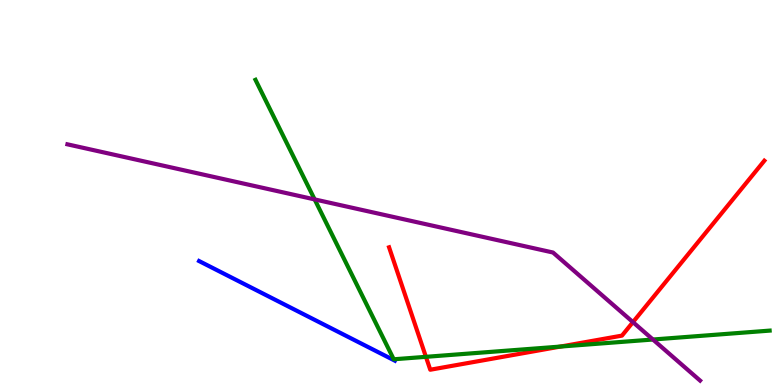[{'lines': ['blue', 'red'], 'intersections': []}, {'lines': ['green', 'red'], 'intersections': [{'x': 5.5, 'y': 0.732}, {'x': 7.23, 'y': 0.998}]}, {'lines': ['purple', 'red'], 'intersections': [{'x': 8.17, 'y': 1.63}]}, {'lines': ['blue', 'green'], 'intersections': []}, {'lines': ['blue', 'purple'], 'intersections': []}, {'lines': ['green', 'purple'], 'intersections': [{'x': 4.06, 'y': 4.82}, {'x': 8.42, 'y': 1.18}]}]